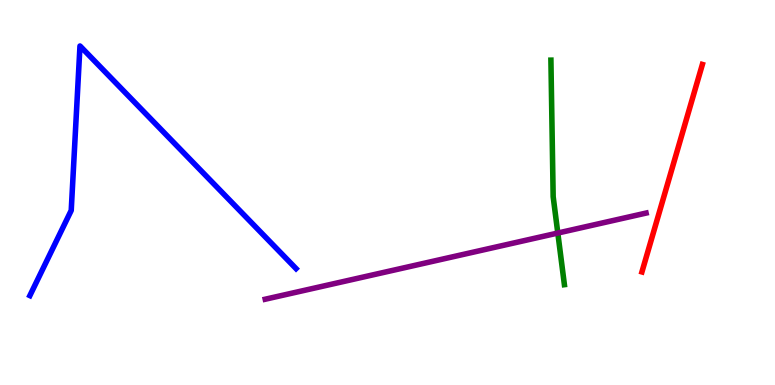[{'lines': ['blue', 'red'], 'intersections': []}, {'lines': ['green', 'red'], 'intersections': []}, {'lines': ['purple', 'red'], 'intersections': []}, {'lines': ['blue', 'green'], 'intersections': []}, {'lines': ['blue', 'purple'], 'intersections': []}, {'lines': ['green', 'purple'], 'intersections': [{'x': 7.2, 'y': 3.95}]}]